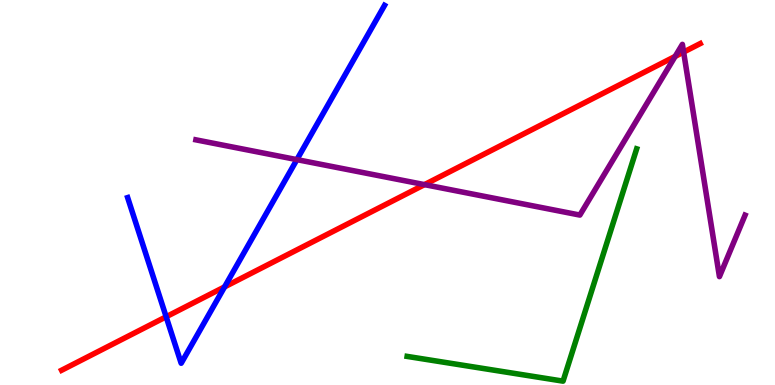[{'lines': ['blue', 'red'], 'intersections': [{'x': 2.14, 'y': 1.77}, {'x': 2.9, 'y': 2.55}]}, {'lines': ['green', 'red'], 'intersections': []}, {'lines': ['purple', 'red'], 'intersections': [{'x': 5.48, 'y': 5.2}, {'x': 8.71, 'y': 8.53}, {'x': 8.82, 'y': 8.65}]}, {'lines': ['blue', 'green'], 'intersections': []}, {'lines': ['blue', 'purple'], 'intersections': [{'x': 3.83, 'y': 5.85}]}, {'lines': ['green', 'purple'], 'intersections': []}]